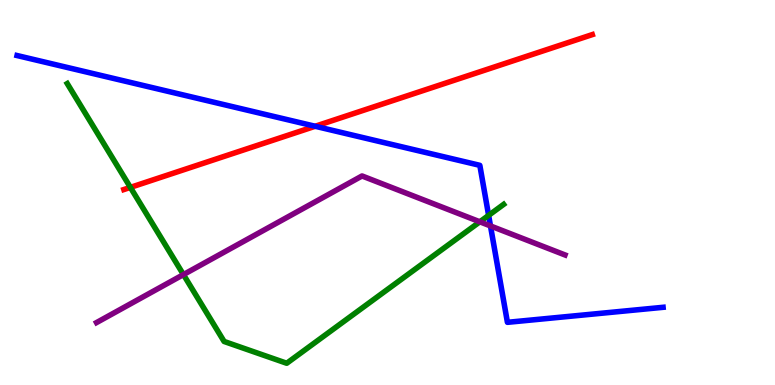[{'lines': ['blue', 'red'], 'intersections': [{'x': 4.07, 'y': 6.72}]}, {'lines': ['green', 'red'], 'intersections': [{'x': 1.68, 'y': 5.13}]}, {'lines': ['purple', 'red'], 'intersections': []}, {'lines': ['blue', 'green'], 'intersections': [{'x': 6.3, 'y': 4.41}]}, {'lines': ['blue', 'purple'], 'intersections': [{'x': 6.33, 'y': 4.13}]}, {'lines': ['green', 'purple'], 'intersections': [{'x': 2.37, 'y': 2.87}, {'x': 6.19, 'y': 4.24}]}]